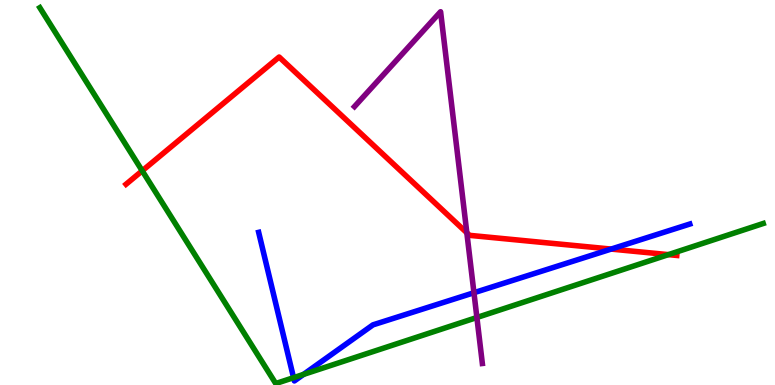[{'lines': ['blue', 'red'], 'intersections': [{'x': 7.89, 'y': 3.53}]}, {'lines': ['green', 'red'], 'intersections': [{'x': 1.84, 'y': 5.56}, {'x': 8.62, 'y': 3.39}]}, {'lines': ['purple', 'red'], 'intersections': [{'x': 6.02, 'y': 3.95}]}, {'lines': ['blue', 'green'], 'intersections': [{'x': 3.79, 'y': 0.19}, {'x': 3.92, 'y': 0.275}]}, {'lines': ['blue', 'purple'], 'intersections': [{'x': 6.12, 'y': 2.4}]}, {'lines': ['green', 'purple'], 'intersections': [{'x': 6.15, 'y': 1.75}]}]